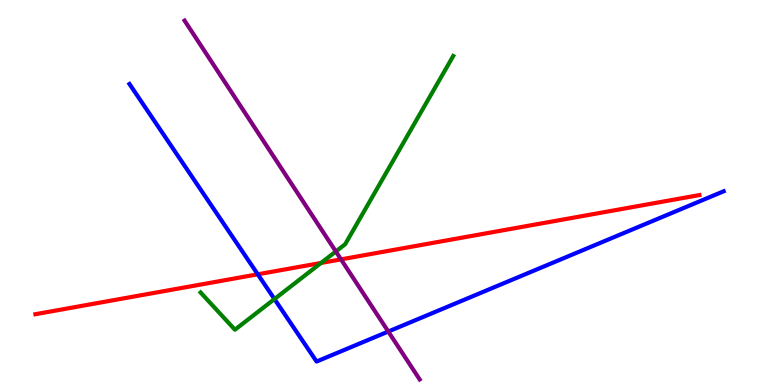[{'lines': ['blue', 'red'], 'intersections': [{'x': 3.33, 'y': 2.88}]}, {'lines': ['green', 'red'], 'intersections': [{'x': 4.14, 'y': 3.17}]}, {'lines': ['purple', 'red'], 'intersections': [{'x': 4.4, 'y': 3.26}]}, {'lines': ['blue', 'green'], 'intersections': [{'x': 3.54, 'y': 2.23}]}, {'lines': ['blue', 'purple'], 'intersections': [{'x': 5.01, 'y': 1.39}]}, {'lines': ['green', 'purple'], 'intersections': [{'x': 4.33, 'y': 3.47}]}]